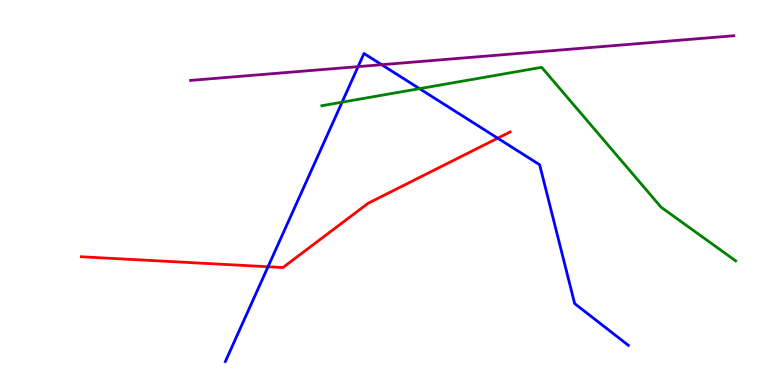[{'lines': ['blue', 'red'], 'intersections': [{'x': 3.46, 'y': 3.07}, {'x': 6.42, 'y': 6.41}]}, {'lines': ['green', 'red'], 'intersections': []}, {'lines': ['purple', 'red'], 'intersections': []}, {'lines': ['blue', 'green'], 'intersections': [{'x': 4.41, 'y': 7.35}, {'x': 5.41, 'y': 7.7}]}, {'lines': ['blue', 'purple'], 'intersections': [{'x': 4.62, 'y': 8.27}, {'x': 4.92, 'y': 8.32}]}, {'lines': ['green', 'purple'], 'intersections': []}]